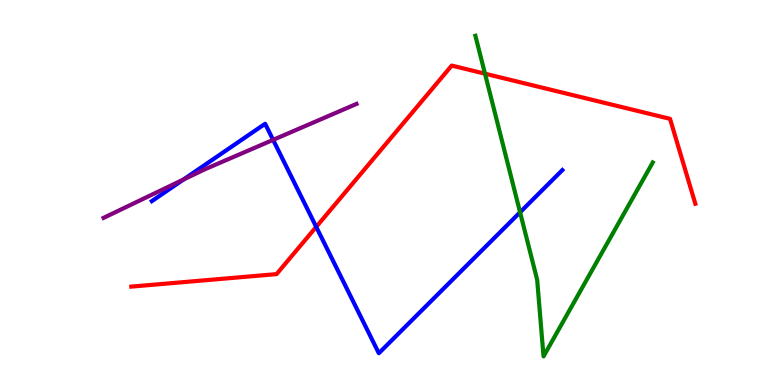[{'lines': ['blue', 'red'], 'intersections': [{'x': 4.08, 'y': 4.11}]}, {'lines': ['green', 'red'], 'intersections': [{'x': 6.26, 'y': 8.09}]}, {'lines': ['purple', 'red'], 'intersections': []}, {'lines': ['blue', 'green'], 'intersections': [{'x': 6.71, 'y': 4.49}]}, {'lines': ['blue', 'purple'], 'intersections': [{'x': 2.37, 'y': 5.34}, {'x': 3.52, 'y': 6.37}]}, {'lines': ['green', 'purple'], 'intersections': []}]